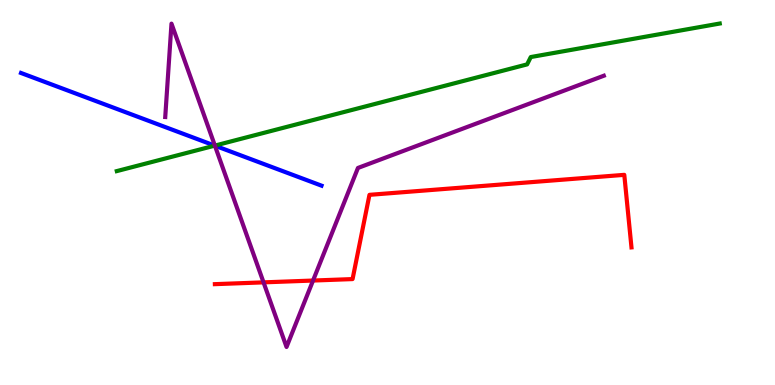[{'lines': ['blue', 'red'], 'intersections': []}, {'lines': ['green', 'red'], 'intersections': []}, {'lines': ['purple', 'red'], 'intersections': [{'x': 3.4, 'y': 2.67}, {'x': 4.04, 'y': 2.71}]}, {'lines': ['blue', 'green'], 'intersections': [{'x': 2.77, 'y': 6.22}]}, {'lines': ['blue', 'purple'], 'intersections': [{'x': 2.77, 'y': 6.22}]}, {'lines': ['green', 'purple'], 'intersections': [{'x': 2.77, 'y': 6.22}]}]